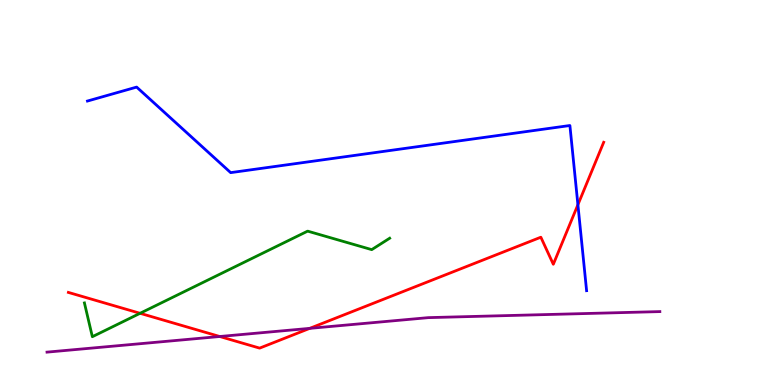[{'lines': ['blue', 'red'], 'intersections': [{'x': 7.46, 'y': 4.68}]}, {'lines': ['green', 'red'], 'intersections': [{'x': 1.81, 'y': 1.86}]}, {'lines': ['purple', 'red'], 'intersections': [{'x': 2.84, 'y': 1.26}, {'x': 4.0, 'y': 1.47}]}, {'lines': ['blue', 'green'], 'intersections': []}, {'lines': ['blue', 'purple'], 'intersections': []}, {'lines': ['green', 'purple'], 'intersections': []}]